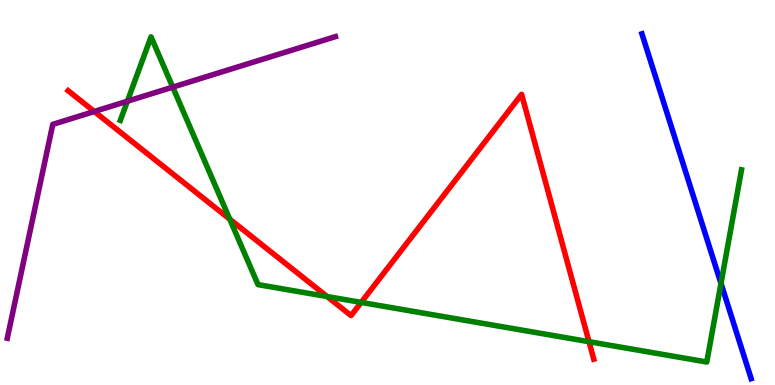[{'lines': ['blue', 'red'], 'intersections': []}, {'lines': ['green', 'red'], 'intersections': [{'x': 2.96, 'y': 4.31}, {'x': 4.22, 'y': 2.3}, {'x': 4.66, 'y': 2.15}, {'x': 7.6, 'y': 1.12}]}, {'lines': ['purple', 'red'], 'intersections': [{'x': 1.22, 'y': 7.1}]}, {'lines': ['blue', 'green'], 'intersections': [{'x': 9.3, 'y': 2.64}]}, {'lines': ['blue', 'purple'], 'intersections': []}, {'lines': ['green', 'purple'], 'intersections': [{'x': 1.64, 'y': 7.37}, {'x': 2.23, 'y': 7.74}]}]